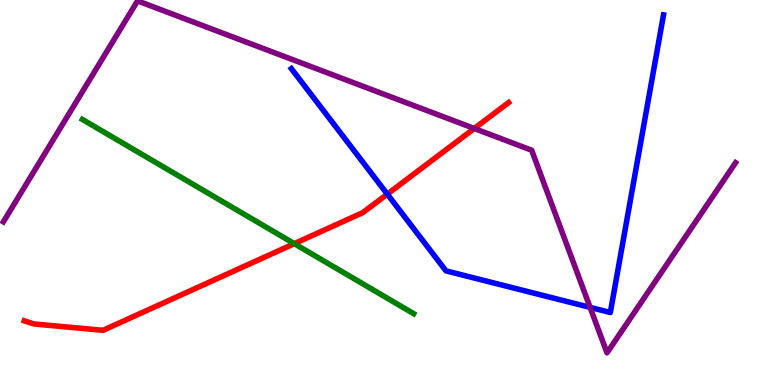[{'lines': ['blue', 'red'], 'intersections': [{'x': 5.0, 'y': 4.96}]}, {'lines': ['green', 'red'], 'intersections': [{'x': 3.8, 'y': 3.67}]}, {'lines': ['purple', 'red'], 'intersections': [{'x': 6.12, 'y': 6.66}]}, {'lines': ['blue', 'green'], 'intersections': []}, {'lines': ['blue', 'purple'], 'intersections': [{'x': 7.61, 'y': 2.02}]}, {'lines': ['green', 'purple'], 'intersections': []}]